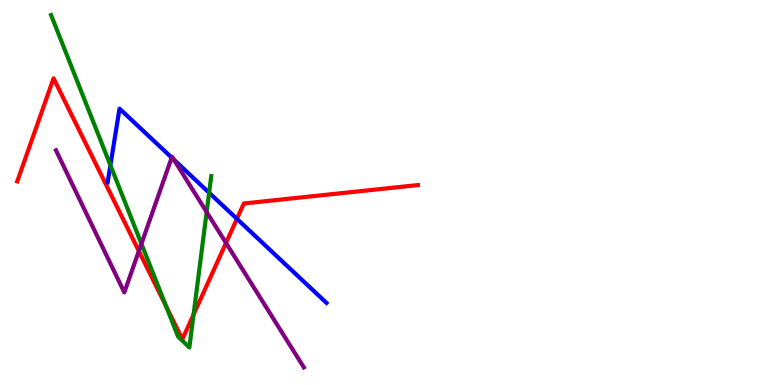[{'lines': ['blue', 'red'], 'intersections': [{'x': 3.06, 'y': 4.32}]}, {'lines': ['green', 'red'], 'intersections': [{'x': 2.14, 'y': 2.05}, {'x': 2.5, 'y': 1.83}]}, {'lines': ['purple', 'red'], 'intersections': [{'x': 1.79, 'y': 3.48}, {'x': 2.92, 'y': 3.69}]}, {'lines': ['blue', 'green'], 'intersections': [{'x': 1.42, 'y': 5.71}, {'x': 2.7, 'y': 4.99}]}, {'lines': ['blue', 'purple'], 'intersections': [{'x': 2.22, 'y': 5.91}, {'x': 2.24, 'y': 5.85}]}, {'lines': ['green', 'purple'], 'intersections': [{'x': 1.82, 'y': 3.67}, {'x': 2.67, 'y': 4.49}]}]